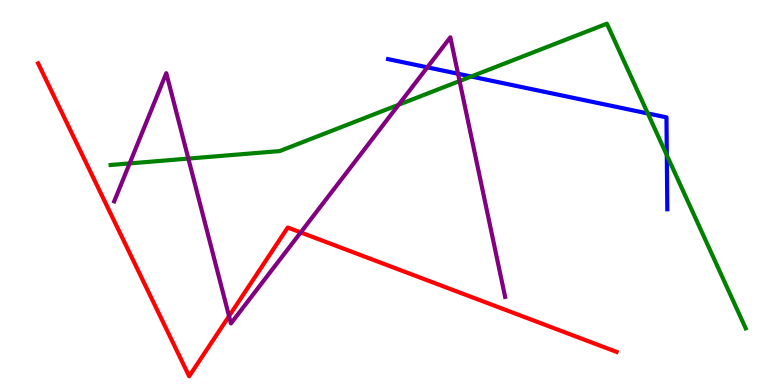[{'lines': ['blue', 'red'], 'intersections': []}, {'lines': ['green', 'red'], 'intersections': []}, {'lines': ['purple', 'red'], 'intersections': [{'x': 2.96, 'y': 1.79}, {'x': 3.88, 'y': 3.96}]}, {'lines': ['blue', 'green'], 'intersections': [{'x': 6.08, 'y': 8.01}, {'x': 8.36, 'y': 7.05}, {'x': 8.6, 'y': 5.97}]}, {'lines': ['blue', 'purple'], 'intersections': [{'x': 5.51, 'y': 8.25}, {'x': 5.91, 'y': 8.08}]}, {'lines': ['green', 'purple'], 'intersections': [{'x': 1.67, 'y': 5.76}, {'x': 2.43, 'y': 5.88}, {'x': 5.14, 'y': 7.28}, {'x': 5.93, 'y': 7.9}]}]